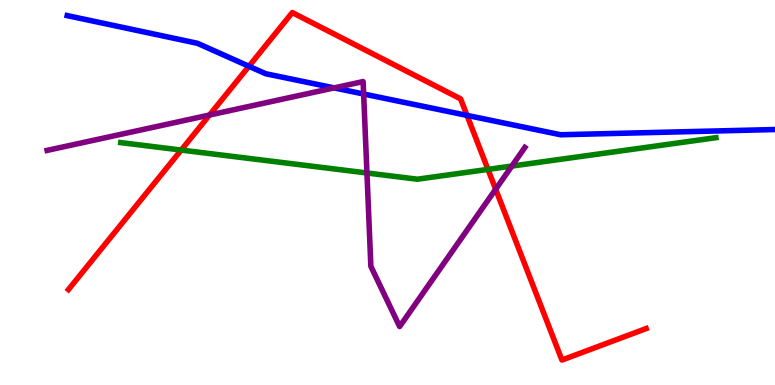[{'lines': ['blue', 'red'], 'intersections': [{'x': 3.21, 'y': 8.28}, {'x': 6.03, 'y': 7.0}]}, {'lines': ['green', 'red'], 'intersections': [{'x': 2.34, 'y': 6.1}, {'x': 6.3, 'y': 5.6}]}, {'lines': ['purple', 'red'], 'intersections': [{'x': 2.7, 'y': 7.01}, {'x': 6.4, 'y': 5.08}]}, {'lines': ['blue', 'green'], 'intersections': []}, {'lines': ['blue', 'purple'], 'intersections': [{'x': 4.31, 'y': 7.72}, {'x': 4.69, 'y': 7.56}]}, {'lines': ['green', 'purple'], 'intersections': [{'x': 4.73, 'y': 5.51}, {'x': 6.6, 'y': 5.69}]}]